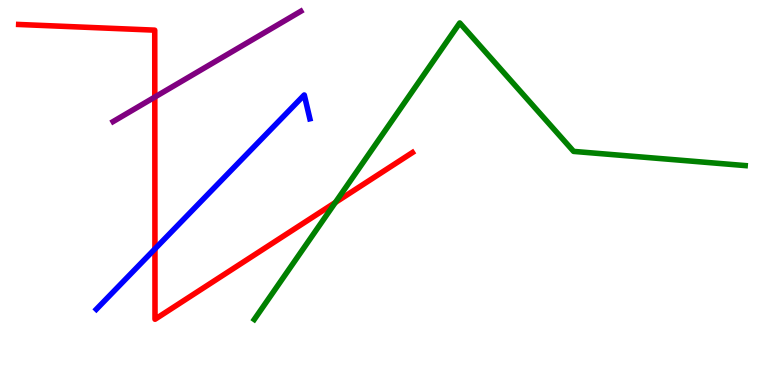[{'lines': ['blue', 'red'], 'intersections': [{'x': 2.0, 'y': 3.54}]}, {'lines': ['green', 'red'], 'intersections': [{'x': 4.33, 'y': 4.74}]}, {'lines': ['purple', 'red'], 'intersections': [{'x': 2.0, 'y': 7.48}]}, {'lines': ['blue', 'green'], 'intersections': []}, {'lines': ['blue', 'purple'], 'intersections': []}, {'lines': ['green', 'purple'], 'intersections': []}]